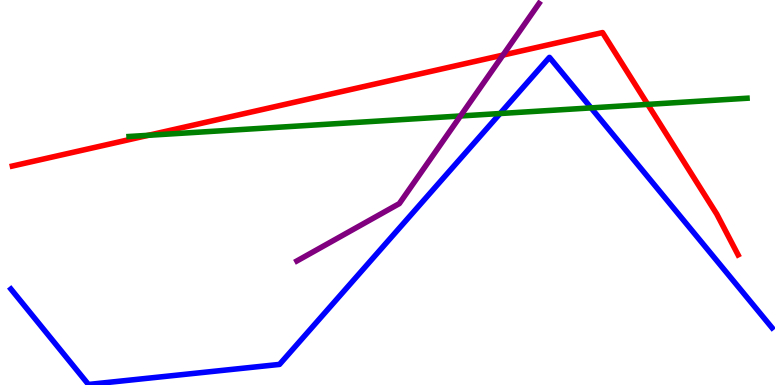[{'lines': ['blue', 'red'], 'intersections': []}, {'lines': ['green', 'red'], 'intersections': [{'x': 1.91, 'y': 6.49}, {'x': 8.36, 'y': 7.29}]}, {'lines': ['purple', 'red'], 'intersections': [{'x': 6.49, 'y': 8.57}]}, {'lines': ['blue', 'green'], 'intersections': [{'x': 6.45, 'y': 7.05}, {'x': 7.63, 'y': 7.2}]}, {'lines': ['blue', 'purple'], 'intersections': []}, {'lines': ['green', 'purple'], 'intersections': [{'x': 5.94, 'y': 6.99}]}]